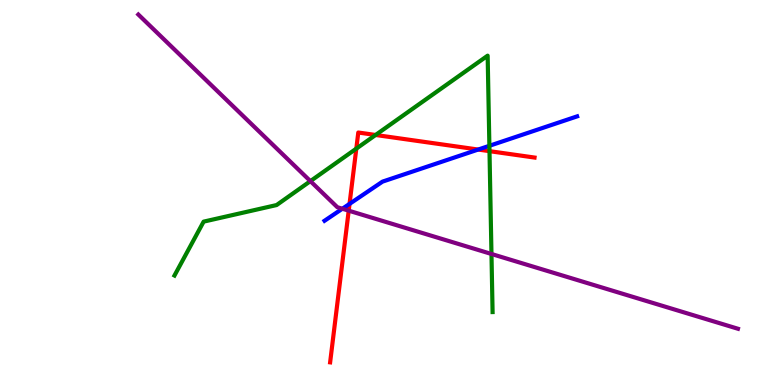[{'lines': ['blue', 'red'], 'intersections': [{'x': 4.51, 'y': 4.7}, {'x': 6.17, 'y': 6.12}]}, {'lines': ['green', 'red'], 'intersections': [{'x': 4.6, 'y': 6.14}, {'x': 4.85, 'y': 6.49}, {'x': 6.32, 'y': 6.07}]}, {'lines': ['purple', 'red'], 'intersections': [{'x': 4.5, 'y': 4.53}]}, {'lines': ['blue', 'green'], 'intersections': [{'x': 6.31, 'y': 6.21}]}, {'lines': ['blue', 'purple'], 'intersections': [{'x': 4.42, 'y': 4.58}]}, {'lines': ['green', 'purple'], 'intersections': [{'x': 4.01, 'y': 5.3}, {'x': 6.34, 'y': 3.4}]}]